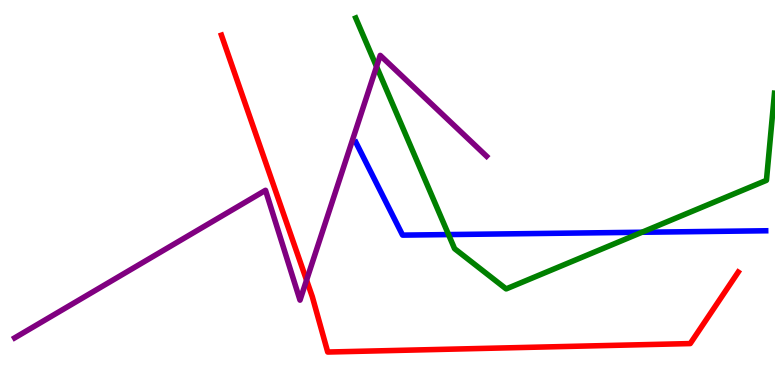[{'lines': ['blue', 'red'], 'intersections': []}, {'lines': ['green', 'red'], 'intersections': []}, {'lines': ['purple', 'red'], 'intersections': [{'x': 3.96, 'y': 2.72}]}, {'lines': ['blue', 'green'], 'intersections': [{'x': 5.79, 'y': 3.91}, {'x': 8.28, 'y': 3.97}]}, {'lines': ['blue', 'purple'], 'intersections': []}, {'lines': ['green', 'purple'], 'intersections': [{'x': 4.86, 'y': 8.27}]}]